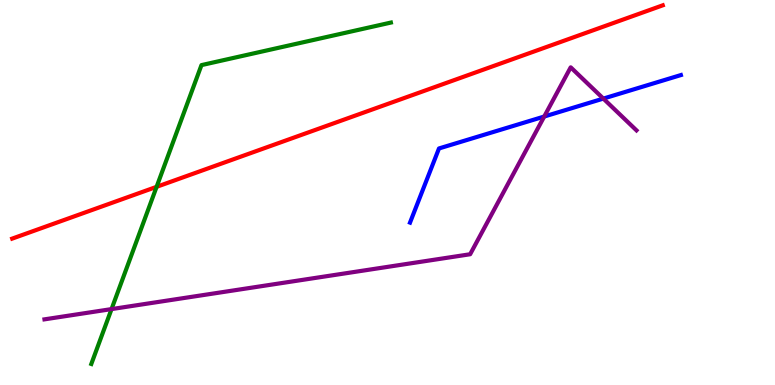[{'lines': ['blue', 'red'], 'intersections': []}, {'lines': ['green', 'red'], 'intersections': [{'x': 2.02, 'y': 5.15}]}, {'lines': ['purple', 'red'], 'intersections': []}, {'lines': ['blue', 'green'], 'intersections': []}, {'lines': ['blue', 'purple'], 'intersections': [{'x': 7.02, 'y': 6.97}, {'x': 7.78, 'y': 7.44}]}, {'lines': ['green', 'purple'], 'intersections': [{'x': 1.44, 'y': 1.97}]}]